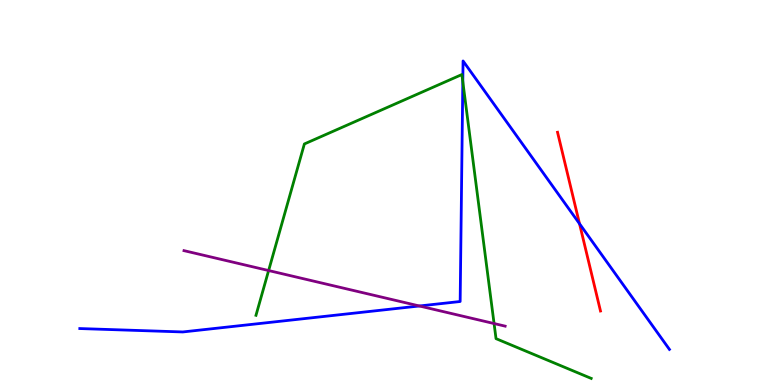[{'lines': ['blue', 'red'], 'intersections': [{'x': 7.48, 'y': 4.19}]}, {'lines': ['green', 'red'], 'intersections': []}, {'lines': ['purple', 'red'], 'intersections': []}, {'lines': ['blue', 'green'], 'intersections': [{'x': 5.97, 'y': 7.88}]}, {'lines': ['blue', 'purple'], 'intersections': [{'x': 5.41, 'y': 2.05}]}, {'lines': ['green', 'purple'], 'intersections': [{'x': 3.47, 'y': 2.97}, {'x': 6.38, 'y': 1.6}]}]